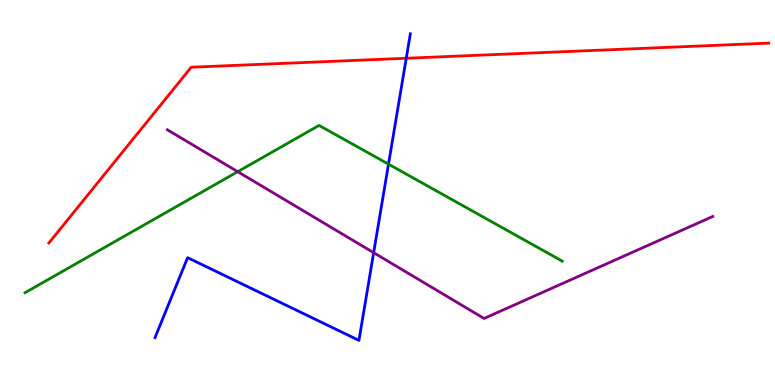[{'lines': ['blue', 'red'], 'intersections': [{'x': 5.24, 'y': 8.49}]}, {'lines': ['green', 'red'], 'intersections': []}, {'lines': ['purple', 'red'], 'intersections': []}, {'lines': ['blue', 'green'], 'intersections': [{'x': 5.01, 'y': 5.74}]}, {'lines': ['blue', 'purple'], 'intersections': [{'x': 4.82, 'y': 3.44}]}, {'lines': ['green', 'purple'], 'intersections': [{'x': 3.07, 'y': 5.54}]}]